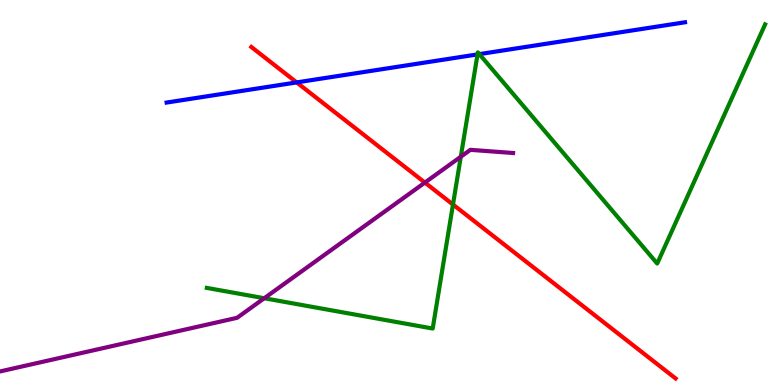[{'lines': ['blue', 'red'], 'intersections': [{'x': 3.83, 'y': 7.86}]}, {'lines': ['green', 'red'], 'intersections': [{'x': 5.84, 'y': 4.69}]}, {'lines': ['purple', 'red'], 'intersections': [{'x': 5.48, 'y': 5.26}]}, {'lines': ['blue', 'green'], 'intersections': [{'x': 6.16, 'y': 8.59}, {'x': 6.19, 'y': 8.59}]}, {'lines': ['blue', 'purple'], 'intersections': []}, {'lines': ['green', 'purple'], 'intersections': [{'x': 3.41, 'y': 2.25}, {'x': 5.95, 'y': 5.93}]}]